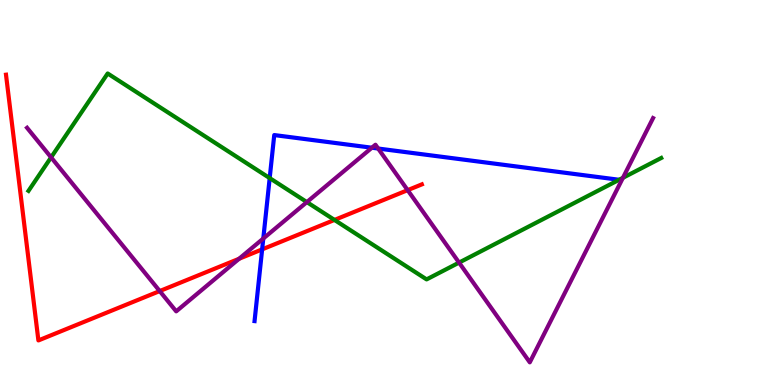[{'lines': ['blue', 'red'], 'intersections': [{'x': 3.38, 'y': 3.52}]}, {'lines': ['green', 'red'], 'intersections': [{'x': 4.32, 'y': 4.29}]}, {'lines': ['purple', 'red'], 'intersections': [{'x': 2.06, 'y': 2.44}, {'x': 3.09, 'y': 3.28}, {'x': 5.26, 'y': 5.06}]}, {'lines': ['blue', 'green'], 'intersections': [{'x': 3.48, 'y': 5.37}]}, {'lines': ['blue', 'purple'], 'intersections': [{'x': 3.4, 'y': 3.8}, {'x': 4.8, 'y': 6.16}, {'x': 4.88, 'y': 6.14}]}, {'lines': ['green', 'purple'], 'intersections': [{'x': 0.659, 'y': 5.91}, {'x': 3.96, 'y': 4.75}, {'x': 5.92, 'y': 3.18}, {'x': 8.04, 'y': 5.38}]}]